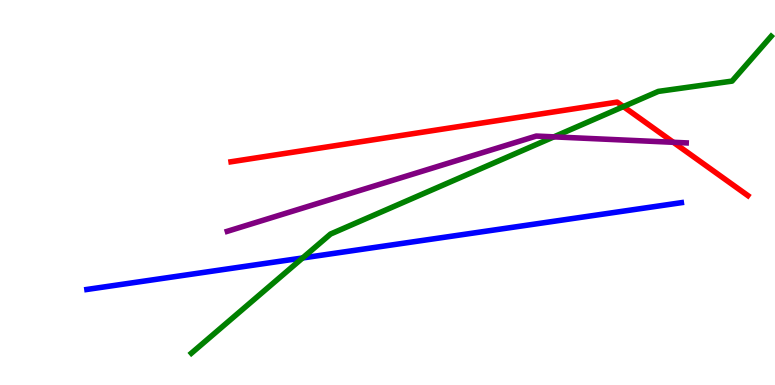[{'lines': ['blue', 'red'], 'intersections': []}, {'lines': ['green', 'red'], 'intersections': [{'x': 8.04, 'y': 7.23}]}, {'lines': ['purple', 'red'], 'intersections': [{'x': 8.69, 'y': 6.3}]}, {'lines': ['blue', 'green'], 'intersections': [{'x': 3.9, 'y': 3.3}]}, {'lines': ['blue', 'purple'], 'intersections': []}, {'lines': ['green', 'purple'], 'intersections': [{'x': 7.15, 'y': 6.45}]}]